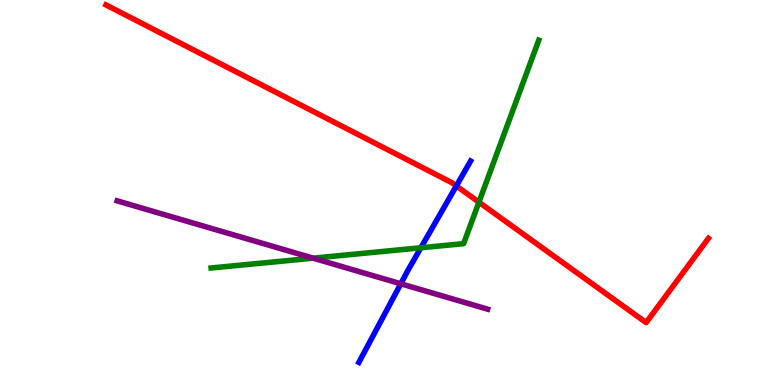[{'lines': ['blue', 'red'], 'intersections': [{'x': 5.89, 'y': 5.17}]}, {'lines': ['green', 'red'], 'intersections': [{'x': 6.18, 'y': 4.75}]}, {'lines': ['purple', 'red'], 'intersections': []}, {'lines': ['blue', 'green'], 'intersections': [{'x': 5.43, 'y': 3.56}]}, {'lines': ['blue', 'purple'], 'intersections': [{'x': 5.17, 'y': 2.63}]}, {'lines': ['green', 'purple'], 'intersections': [{'x': 4.04, 'y': 3.29}]}]